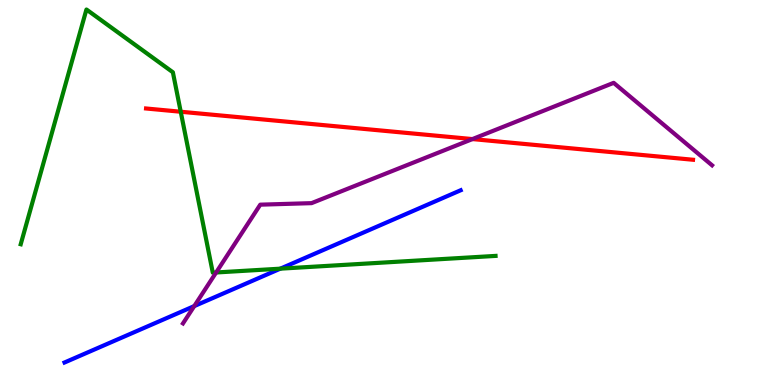[{'lines': ['blue', 'red'], 'intersections': []}, {'lines': ['green', 'red'], 'intersections': [{'x': 2.33, 'y': 7.1}]}, {'lines': ['purple', 'red'], 'intersections': [{'x': 6.1, 'y': 6.39}]}, {'lines': ['blue', 'green'], 'intersections': [{'x': 3.62, 'y': 3.02}]}, {'lines': ['blue', 'purple'], 'intersections': [{'x': 2.51, 'y': 2.05}]}, {'lines': ['green', 'purple'], 'intersections': [{'x': 2.79, 'y': 2.92}]}]